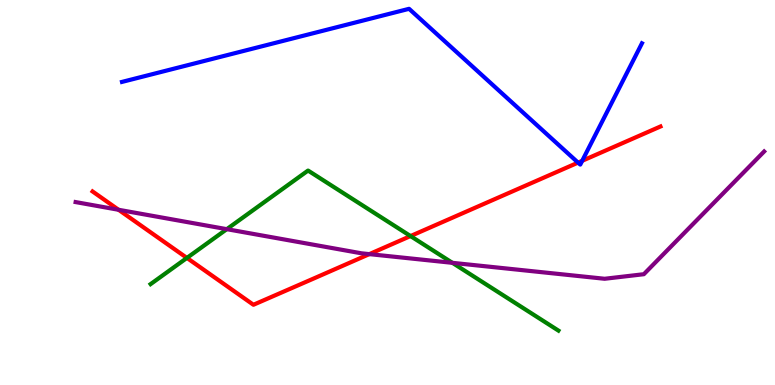[{'lines': ['blue', 'red'], 'intersections': [{'x': 7.46, 'y': 5.78}, {'x': 7.51, 'y': 5.82}]}, {'lines': ['green', 'red'], 'intersections': [{'x': 2.41, 'y': 3.3}, {'x': 5.3, 'y': 3.87}]}, {'lines': ['purple', 'red'], 'intersections': [{'x': 1.53, 'y': 4.55}, {'x': 4.77, 'y': 3.4}]}, {'lines': ['blue', 'green'], 'intersections': []}, {'lines': ['blue', 'purple'], 'intersections': []}, {'lines': ['green', 'purple'], 'intersections': [{'x': 2.93, 'y': 4.05}, {'x': 5.84, 'y': 3.17}]}]